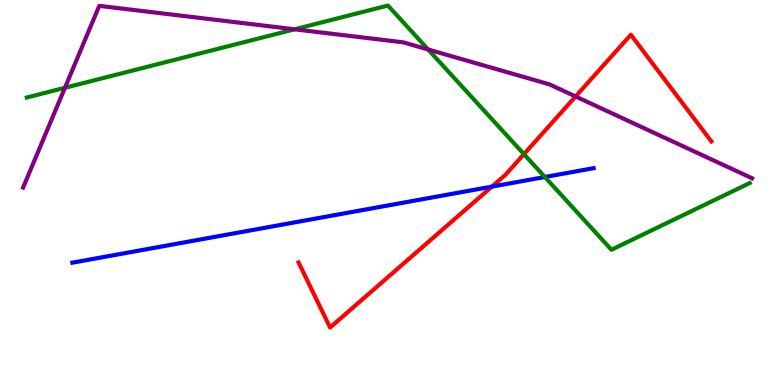[{'lines': ['blue', 'red'], 'intersections': [{'x': 6.35, 'y': 5.15}]}, {'lines': ['green', 'red'], 'intersections': [{'x': 6.76, 'y': 6.0}]}, {'lines': ['purple', 'red'], 'intersections': [{'x': 7.43, 'y': 7.49}]}, {'lines': ['blue', 'green'], 'intersections': [{'x': 7.03, 'y': 5.4}]}, {'lines': ['blue', 'purple'], 'intersections': []}, {'lines': ['green', 'purple'], 'intersections': [{'x': 0.838, 'y': 7.72}, {'x': 3.8, 'y': 9.24}, {'x': 5.52, 'y': 8.71}]}]